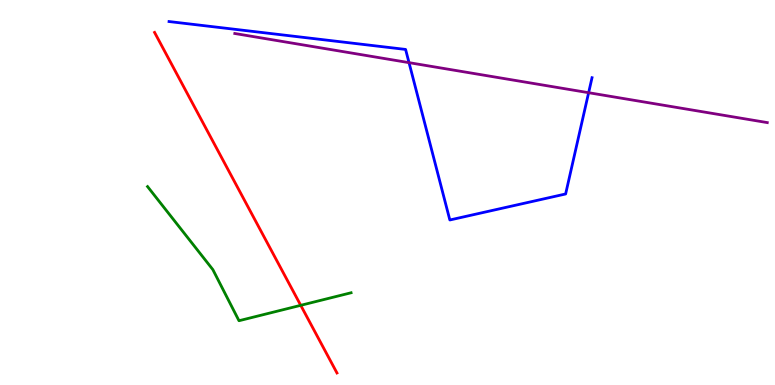[{'lines': ['blue', 'red'], 'intersections': []}, {'lines': ['green', 'red'], 'intersections': [{'x': 3.88, 'y': 2.07}]}, {'lines': ['purple', 'red'], 'intersections': []}, {'lines': ['blue', 'green'], 'intersections': []}, {'lines': ['blue', 'purple'], 'intersections': [{'x': 5.28, 'y': 8.37}, {'x': 7.6, 'y': 7.59}]}, {'lines': ['green', 'purple'], 'intersections': []}]